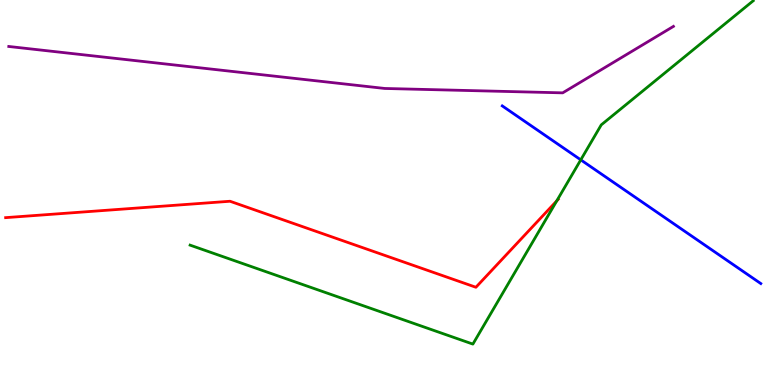[{'lines': ['blue', 'red'], 'intersections': []}, {'lines': ['green', 'red'], 'intersections': [{'x': 7.18, 'y': 4.78}]}, {'lines': ['purple', 'red'], 'intersections': []}, {'lines': ['blue', 'green'], 'intersections': [{'x': 7.49, 'y': 5.85}]}, {'lines': ['blue', 'purple'], 'intersections': []}, {'lines': ['green', 'purple'], 'intersections': []}]